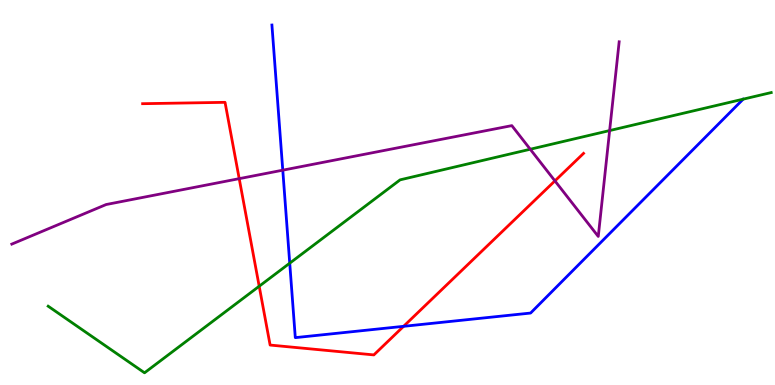[{'lines': ['blue', 'red'], 'intersections': [{'x': 5.21, 'y': 1.52}]}, {'lines': ['green', 'red'], 'intersections': [{'x': 3.34, 'y': 2.57}]}, {'lines': ['purple', 'red'], 'intersections': [{'x': 3.09, 'y': 5.36}, {'x': 7.16, 'y': 5.3}]}, {'lines': ['blue', 'green'], 'intersections': [{'x': 3.74, 'y': 3.16}]}, {'lines': ['blue', 'purple'], 'intersections': [{'x': 3.65, 'y': 5.58}]}, {'lines': ['green', 'purple'], 'intersections': [{'x': 6.84, 'y': 6.12}, {'x': 7.87, 'y': 6.61}]}]